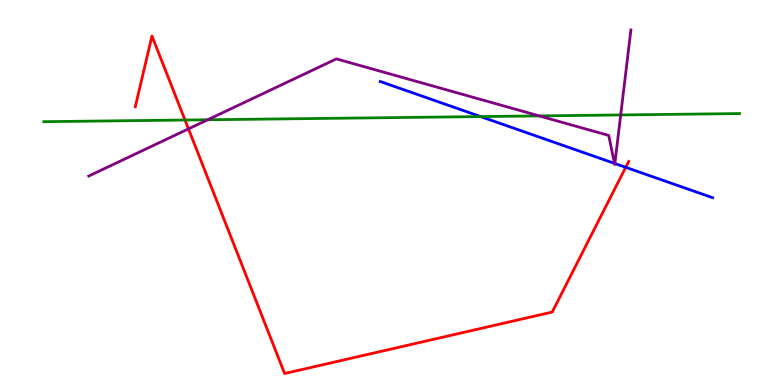[{'lines': ['blue', 'red'], 'intersections': [{'x': 8.07, 'y': 5.65}]}, {'lines': ['green', 'red'], 'intersections': [{'x': 2.39, 'y': 6.88}]}, {'lines': ['purple', 'red'], 'intersections': [{'x': 2.43, 'y': 6.65}]}, {'lines': ['blue', 'green'], 'intersections': [{'x': 6.2, 'y': 6.97}]}, {'lines': ['blue', 'purple'], 'intersections': [{'x': 7.93, 'y': 5.76}, {'x': 7.93, 'y': 5.75}]}, {'lines': ['green', 'purple'], 'intersections': [{'x': 2.68, 'y': 6.89}, {'x': 6.96, 'y': 6.99}, {'x': 8.01, 'y': 7.01}]}]